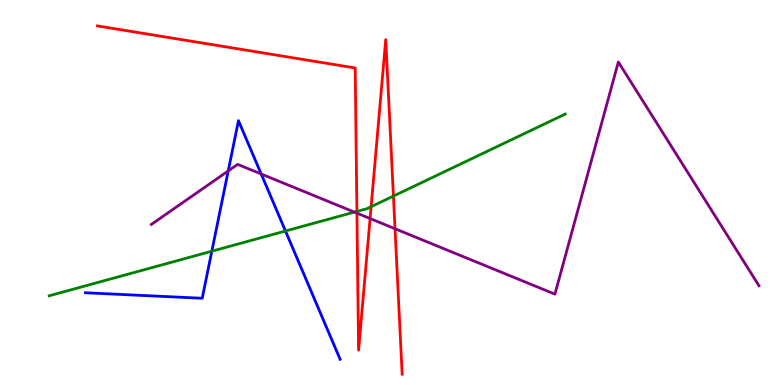[{'lines': ['blue', 'red'], 'intersections': []}, {'lines': ['green', 'red'], 'intersections': [{'x': 4.61, 'y': 4.51}, {'x': 4.79, 'y': 4.63}, {'x': 5.08, 'y': 4.91}]}, {'lines': ['purple', 'red'], 'intersections': [{'x': 4.61, 'y': 4.46}, {'x': 4.78, 'y': 4.32}, {'x': 5.1, 'y': 4.06}]}, {'lines': ['blue', 'green'], 'intersections': [{'x': 2.73, 'y': 3.48}, {'x': 3.68, 'y': 4.0}]}, {'lines': ['blue', 'purple'], 'intersections': [{'x': 2.94, 'y': 5.56}, {'x': 3.37, 'y': 5.48}]}, {'lines': ['green', 'purple'], 'intersections': [{'x': 4.57, 'y': 4.49}]}]